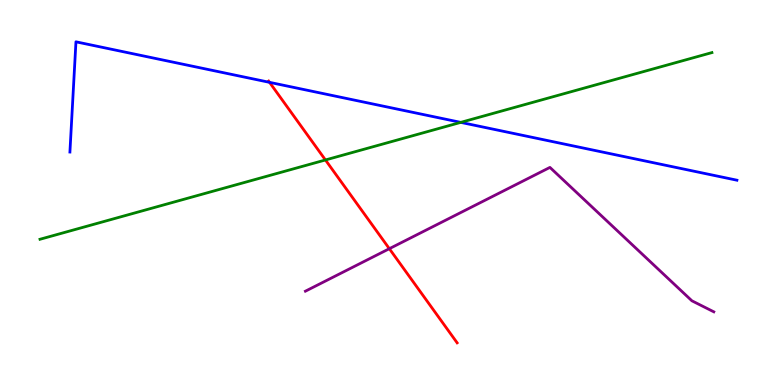[{'lines': ['blue', 'red'], 'intersections': [{'x': 3.48, 'y': 7.86}]}, {'lines': ['green', 'red'], 'intersections': [{'x': 4.2, 'y': 5.84}]}, {'lines': ['purple', 'red'], 'intersections': [{'x': 5.02, 'y': 3.54}]}, {'lines': ['blue', 'green'], 'intersections': [{'x': 5.95, 'y': 6.82}]}, {'lines': ['blue', 'purple'], 'intersections': []}, {'lines': ['green', 'purple'], 'intersections': []}]